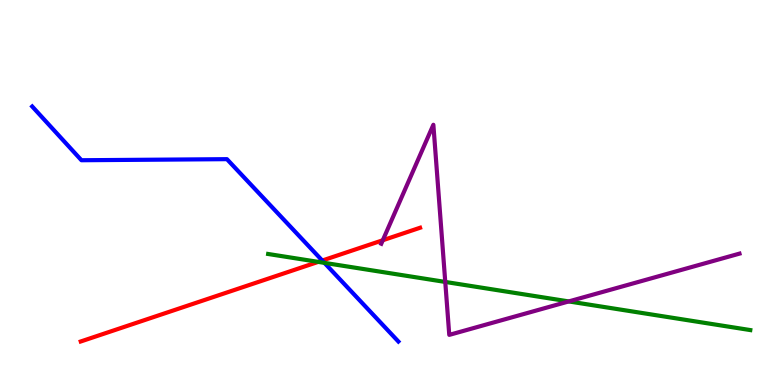[{'lines': ['blue', 'red'], 'intersections': [{'x': 4.16, 'y': 3.23}]}, {'lines': ['green', 'red'], 'intersections': [{'x': 4.11, 'y': 3.2}]}, {'lines': ['purple', 'red'], 'intersections': [{'x': 4.94, 'y': 3.76}]}, {'lines': ['blue', 'green'], 'intersections': [{'x': 4.19, 'y': 3.17}]}, {'lines': ['blue', 'purple'], 'intersections': []}, {'lines': ['green', 'purple'], 'intersections': [{'x': 5.75, 'y': 2.68}, {'x': 7.34, 'y': 2.17}]}]